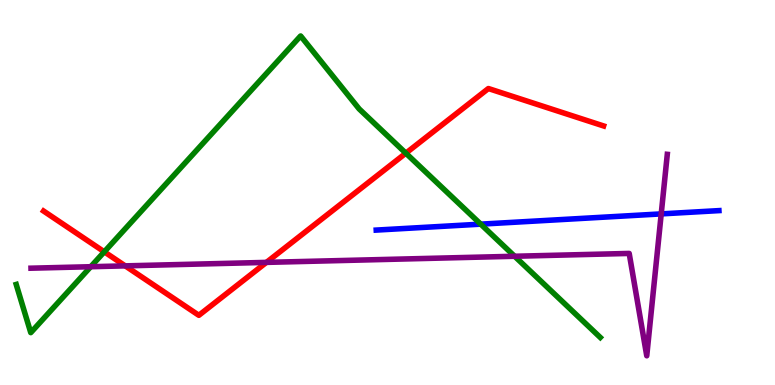[{'lines': ['blue', 'red'], 'intersections': []}, {'lines': ['green', 'red'], 'intersections': [{'x': 1.35, 'y': 3.46}, {'x': 5.24, 'y': 6.02}]}, {'lines': ['purple', 'red'], 'intersections': [{'x': 1.62, 'y': 3.09}, {'x': 3.44, 'y': 3.18}]}, {'lines': ['blue', 'green'], 'intersections': [{'x': 6.2, 'y': 4.18}]}, {'lines': ['blue', 'purple'], 'intersections': [{'x': 8.53, 'y': 4.44}]}, {'lines': ['green', 'purple'], 'intersections': [{'x': 1.17, 'y': 3.07}, {'x': 6.64, 'y': 3.34}]}]